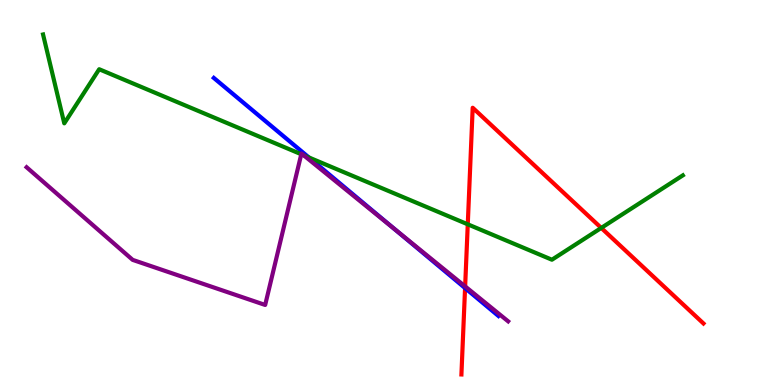[{'lines': ['blue', 'red'], 'intersections': [{'x': 6.0, 'y': 2.52}]}, {'lines': ['green', 'red'], 'intersections': [{'x': 6.04, 'y': 4.17}, {'x': 7.76, 'y': 4.08}]}, {'lines': ['purple', 'red'], 'intersections': [{'x': 6.0, 'y': 2.56}]}, {'lines': ['blue', 'green'], 'intersections': [{'x': 3.99, 'y': 5.91}]}, {'lines': ['blue', 'purple'], 'intersections': [{'x': 5.09, 'y': 4.05}]}, {'lines': ['green', 'purple'], 'intersections': [{'x': 3.89, 'y': 5.99}, {'x': 3.92, 'y': 5.97}]}]